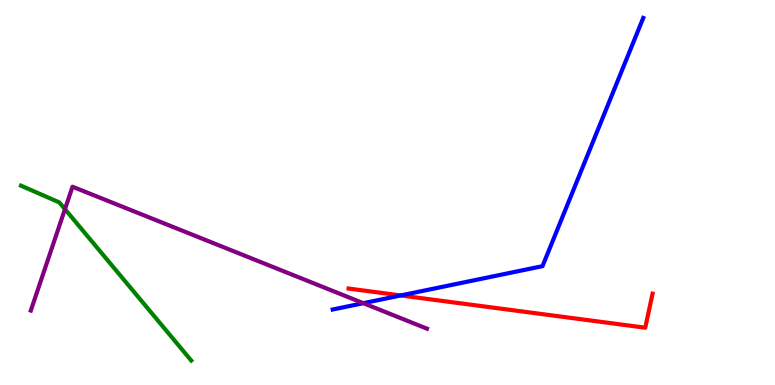[{'lines': ['blue', 'red'], 'intersections': [{'x': 5.17, 'y': 2.33}]}, {'lines': ['green', 'red'], 'intersections': []}, {'lines': ['purple', 'red'], 'intersections': []}, {'lines': ['blue', 'green'], 'intersections': []}, {'lines': ['blue', 'purple'], 'intersections': [{'x': 4.69, 'y': 2.13}]}, {'lines': ['green', 'purple'], 'intersections': [{'x': 0.838, 'y': 4.57}]}]